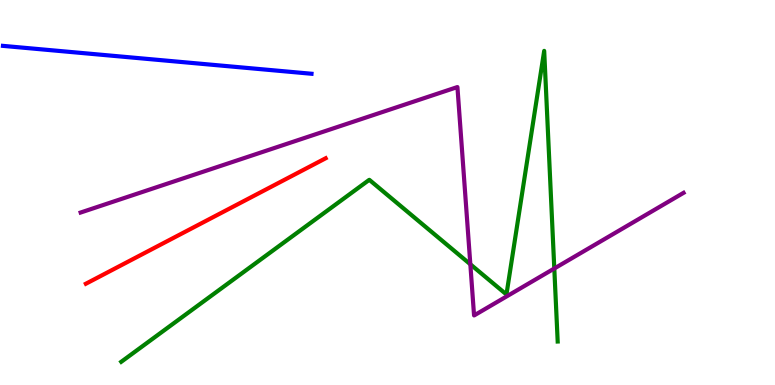[{'lines': ['blue', 'red'], 'intersections': []}, {'lines': ['green', 'red'], 'intersections': []}, {'lines': ['purple', 'red'], 'intersections': []}, {'lines': ['blue', 'green'], 'intersections': []}, {'lines': ['blue', 'purple'], 'intersections': []}, {'lines': ['green', 'purple'], 'intersections': [{'x': 6.07, 'y': 3.14}, {'x': 7.15, 'y': 3.03}]}]